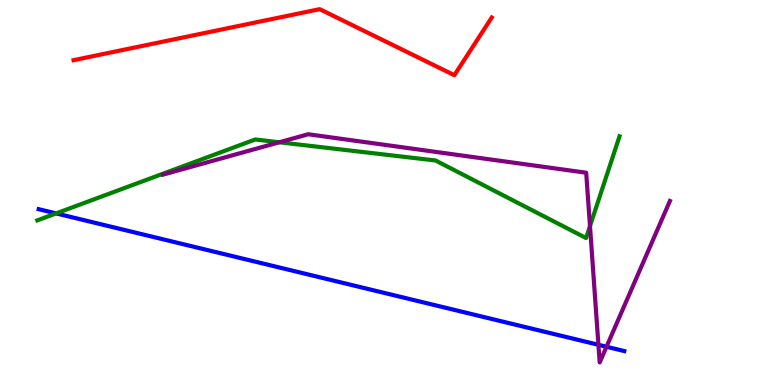[{'lines': ['blue', 'red'], 'intersections': []}, {'lines': ['green', 'red'], 'intersections': []}, {'lines': ['purple', 'red'], 'intersections': []}, {'lines': ['blue', 'green'], 'intersections': [{'x': 0.724, 'y': 4.46}]}, {'lines': ['blue', 'purple'], 'intersections': [{'x': 7.72, 'y': 1.04}, {'x': 7.83, 'y': 0.994}]}, {'lines': ['green', 'purple'], 'intersections': [{'x': 3.6, 'y': 6.3}, {'x': 7.61, 'y': 4.13}]}]